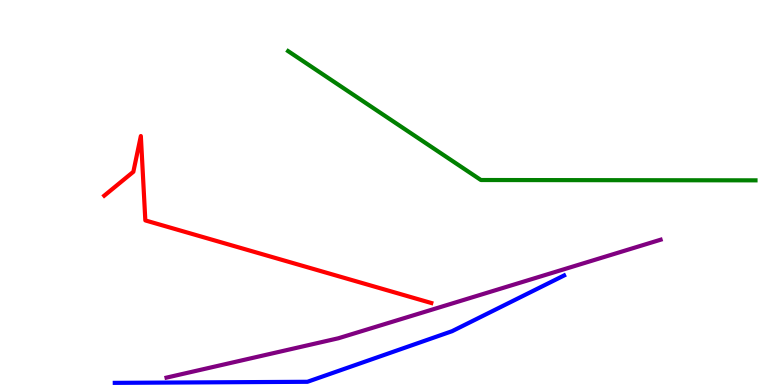[{'lines': ['blue', 'red'], 'intersections': []}, {'lines': ['green', 'red'], 'intersections': []}, {'lines': ['purple', 'red'], 'intersections': []}, {'lines': ['blue', 'green'], 'intersections': []}, {'lines': ['blue', 'purple'], 'intersections': []}, {'lines': ['green', 'purple'], 'intersections': []}]